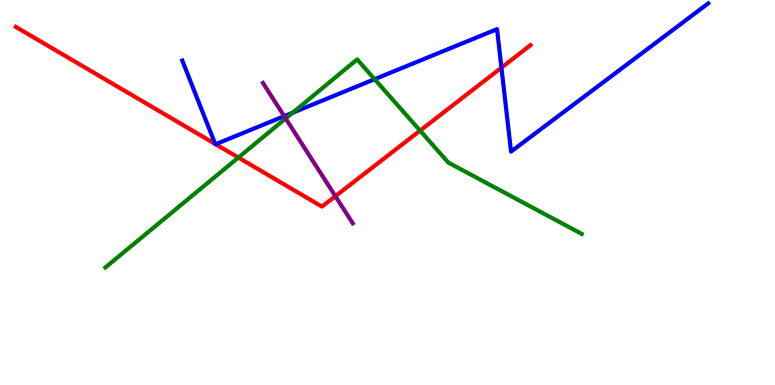[{'lines': ['blue', 'red'], 'intersections': [{'x': 2.78, 'y': 6.26}, {'x': 2.78, 'y': 6.25}, {'x': 6.47, 'y': 8.24}]}, {'lines': ['green', 'red'], 'intersections': [{'x': 3.08, 'y': 5.91}, {'x': 5.42, 'y': 6.61}]}, {'lines': ['purple', 'red'], 'intersections': [{'x': 4.33, 'y': 4.9}]}, {'lines': ['blue', 'green'], 'intersections': [{'x': 3.78, 'y': 7.07}, {'x': 4.83, 'y': 7.94}]}, {'lines': ['blue', 'purple'], 'intersections': [{'x': 3.67, 'y': 6.98}]}, {'lines': ['green', 'purple'], 'intersections': [{'x': 3.69, 'y': 6.92}]}]